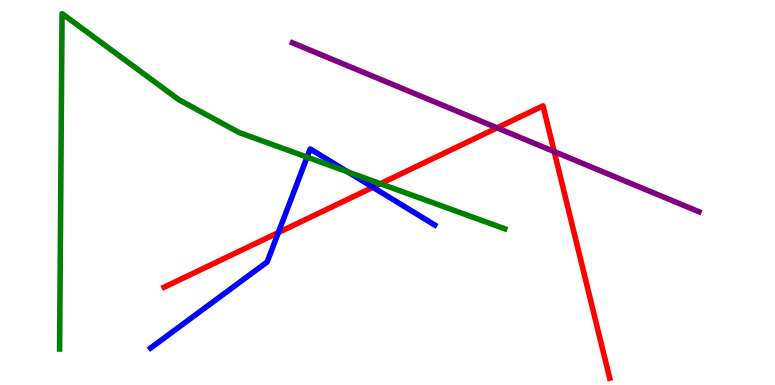[{'lines': ['blue', 'red'], 'intersections': [{'x': 3.59, 'y': 3.96}, {'x': 4.81, 'y': 5.14}]}, {'lines': ['green', 'red'], 'intersections': [{'x': 4.91, 'y': 5.23}]}, {'lines': ['purple', 'red'], 'intersections': [{'x': 6.41, 'y': 6.68}, {'x': 7.15, 'y': 6.06}]}, {'lines': ['blue', 'green'], 'intersections': [{'x': 3.96, 'y': 5.92}, {'x': 4.49, 'y': 5.54}]}, {'lines': ['blue', 'purple'], 'intersections': []}, {'lines': ['green', 'purple'], 'intersections': []}]